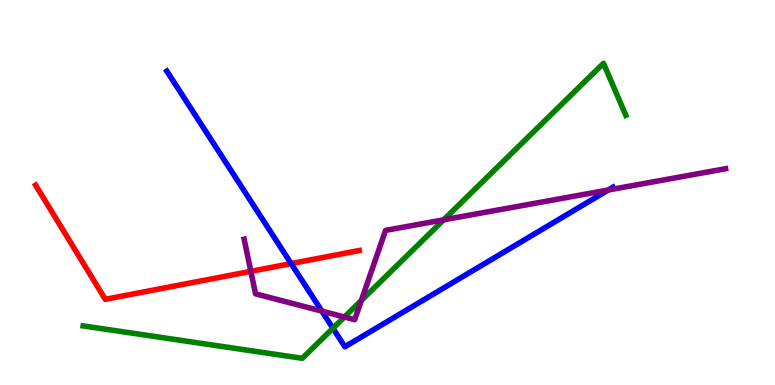[{'lines': ['blue', 'red'], 'intersections': [{'x': 3.76, 'y': 3.15}]}, {'lines': ['green', 'red'], 'intersections': []}, {'lines': ['purple', 'red'], 'intersections': [{'x': 3.24, 'y': 2.95}]}, {'lines': ['blue', 'green'], 'intersections': [{'x': 4.3, 'y': 1.47}]}, {'lines': ['blue', 'purple'], 'intersections': [{'x': 4.15, 'y': 1.92}, {'x': 7.85, 'y': 5.07}]}, {'lines': ['green', 'purple'], 'intersections': [{'x': 4.44, 'y': 1.77}, {'x': 4.66, 'y': 2.2}, {'x': 5.72, 'y': 4.29}]}]